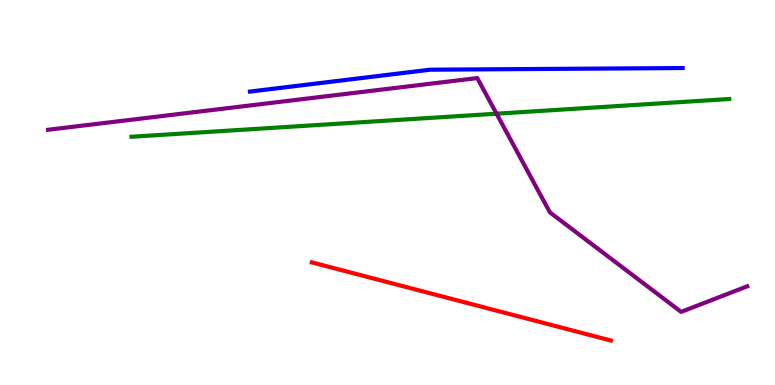[{'lines': ['blue', 'red'], 'intersections': []}, {'lines': ['green', 'red'], 'intersections': []}, {'lines': ['purple', 'red'], 'intersections': []}, {'lines': ['blue', 'green'], 'intersections': []}, {'lines': ['blue', 'purple'], 'intersections': []}, {'lines': ['green', 'purple'], 'intersections': [{'x': 6.41, 'y': 7.05}]}]